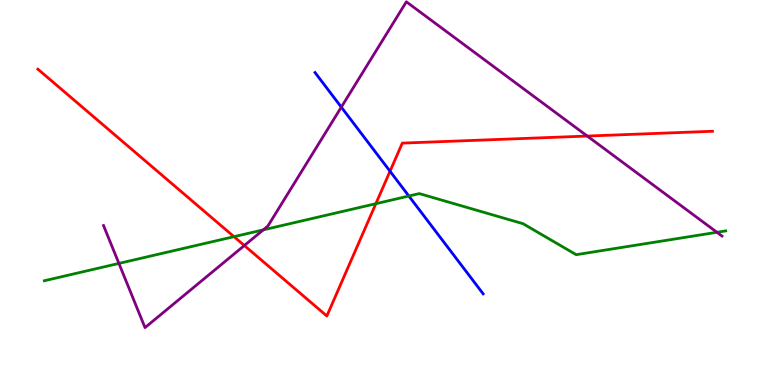[{'lines': ['blue', 'red'], 'intersections': [{'x': 5.03, 'y': 5.55}]}, {'lines': ['green', 'red'], 'intersections': [{'x': 3.02, 'y': 3.85}, {'x': 4.85, 'y': 4.71}]}, {'lines': ['purple', 'red'], 'intersections': [{'x': 3.15, 'y': 3.62}, {'x': 7.58, 'y': 6.47}]}, {'lines': ['blue', 'green'], 'intersections': [{'x': 5.28, 'y': 4.91}]}, {'lines': ['blue', 'purple'], 'intersections': [{'x': 4.4, 'y': 7.22}]}, {'lines': ['green', 'purple'], 'intersections': [{'x': 1.53, 'y': 3.16}, {'x': 3.4, 'y': 4.03}, {'x': 9.25, 'y': 3.97}]}]